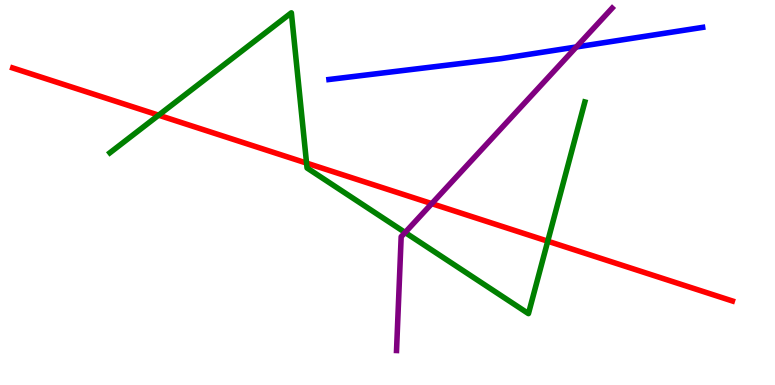[{'lines': ['blue', 'red'], 'intersections': []}, {'lines': ['green', 'red'], 'intersections': [{'x': 2.05, 'y': 7.01}, {'x': 3.96, 'y': 5.76}, {'x': 7.07, 'y': 3.74}]}, {'lines': ['purple', 'red'], 'intersections': [{'x': 5.57, 'y': 4.71}]}, {'lines': ['blue', 'green'], 'intersections': []}, {'lines': ['blue', 'purple'], 'intersections': [{'x': 7.44, 'y': 8.78}]}, {'lines': ['green', 'purple'], 'intersections': [{'x': 5.23, 'y': 3.96}]}]